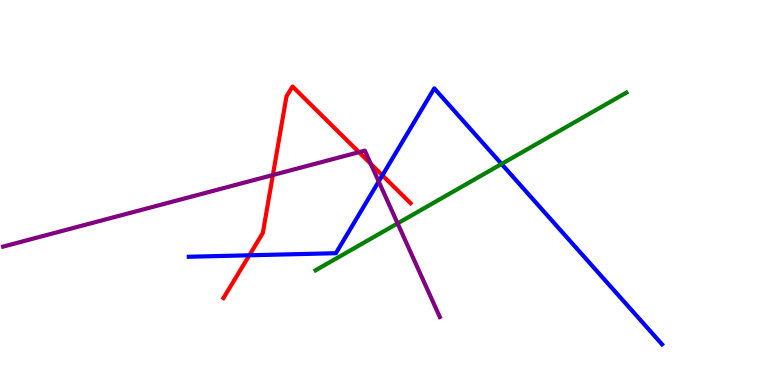[{'lines': ['blue', 'red'], 'intersections': [{'x': 3.22, 'y': 3.37}, {'x': 4.93, 'y': 5.45}]}, {'lines': ['green', 'red'], 'intersections': []}, {'lines': ['purple', 'red'], 'intersections': [{'x': 3.52, 'y': 5.45}, {'x': 4.63, 'y': 6.05}, {'x': 4.78, 'y': 5.74}]}, {'lines': ['blue', 'green'], 'intersections': [{'x': 6.47, 'y': 5.74}]}, {'lines': ['blue', 'purple'], 'intersections': [{'x': 4.89, 'y': 5.29}]}, {'lines': ['green', 'purple'], 'intersections': [{'x': 5.13, 'y': 4.2}]}]